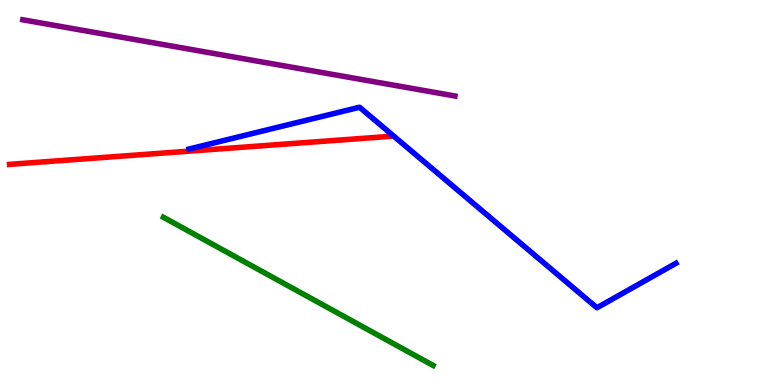[{'lines': ['blue', 'red'], 'intersections': []}, {'lines': ['green', 'red'], 'intersections': []}, {'lines': ['purple', 'red'], 'intersections': []}, {'lines': ['blue', 'green'], 'intersections': []}, {'lines': ['blue', 'purple'], 'intersections': []}, {'lines': ['green', 'purple'], 'intersections': []}]